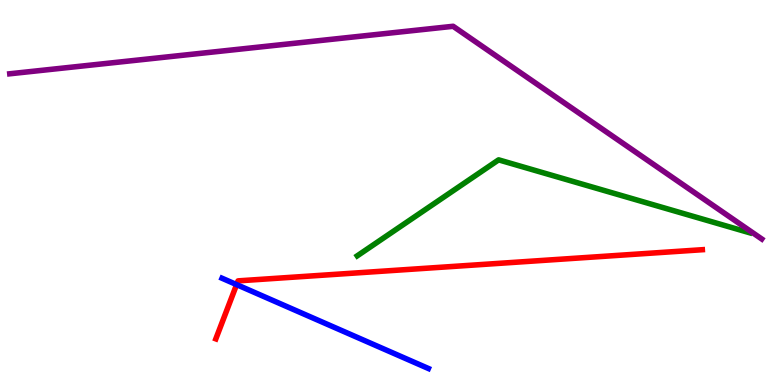[{'lines': ['blue', 'red'], 'intersections': [{'x': 3.05, 'y': 2.61}]}, {'lines': ['green', 'red'], 'intersections': []}, {'lines': ['purple', 'red'], 'intersections': []}, {'lines': ['blue', 'green'], 'intersections': []}, {'lines': ['blue', 'purple'], 'intersections': []}, {'lines': ['green', 'purple'], 'intersections': []}]